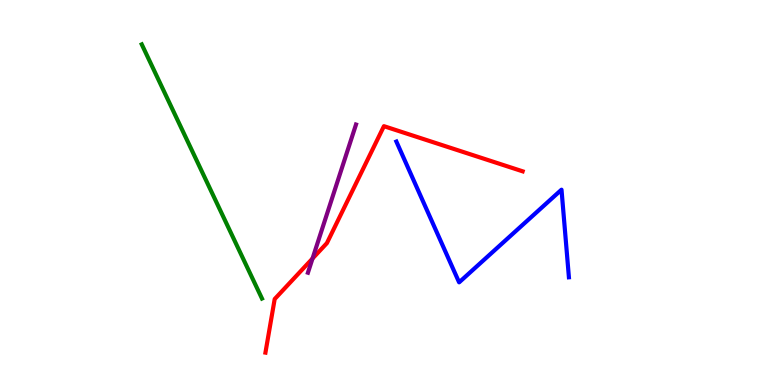[{'lines': ['blue', 'red'], 'intersections': []}, {'lines': ['green', 'red'], 'intersections': []}, {'lines': ['purple', 'red'], 'intersections': [{'x': 4.03, 'y': 3.29}]}, {'lines': ['blue', 'green'], 'intersections': []}, {'lines': ['blue', 'purple'], 'intersections': []}, {'lines': ['green', 'purple'], 'intersections': []}]